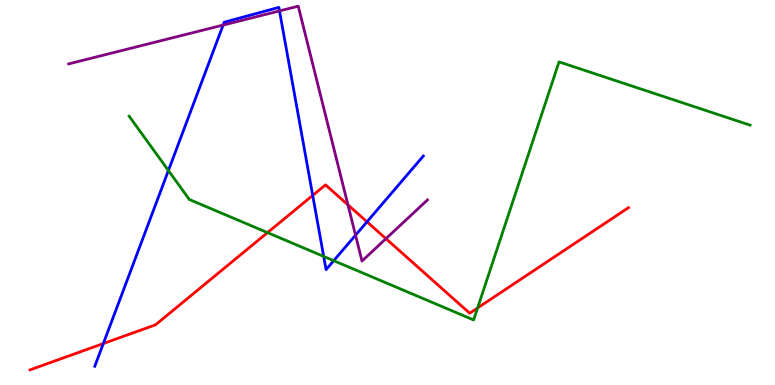[{'lines': ['blue', 'red'], 'intersections': [{'x': 1.33, 'y': 1.08}, {'x': 4.03, 'y': 4.92}, {'x': 4.74, 'y': 4.24}]}, {'lines': ['green', 'red'], 'intersections': [{'x': 3.45, 'y': 3.96}, {'x': 6.16, 'y': 2.0}]}, {'lines': ['purple', 'red'], 'intersections': [{'x': 4.49, 'y': 4.68}, {'x': 4.98, 'y': 3.8}]}, {'lines': ['blue', 'green'], 'intersections': [{'x': 2.17, 'y': 5.57}, {'x': 4.18, 'y': 3.34}, {'x': 4.31, 'y': 3.23}]}, {'lines': ['blue', 'purple'], 'intersections': [{'x': 2.88, 'y': 9.35}, {'x': 3.61, 'y': 9.72}, {'x': 4.59, 'y': 3.89}]}, {'lines': ['green', 'purple'], 'intersections': []}]